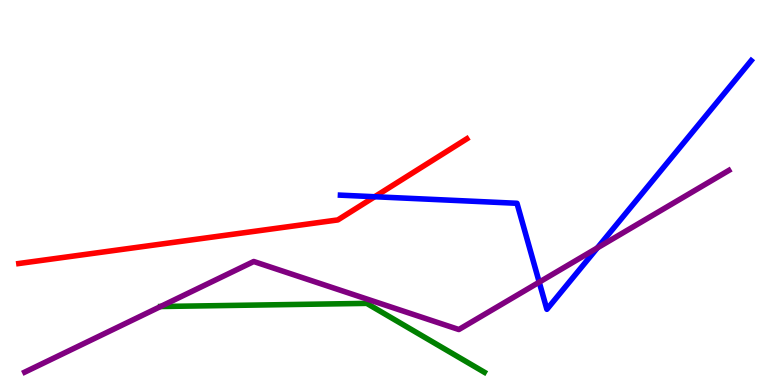[{'lines': ['blue', 'red'], 'intersections': [{'x': 4.83, 'y': 4.89}]}, {'lines': ['green', 'red'], 'intersections': []}, {'lines': ['purple', 'red'], 'intersections': []}, {'lines': ['blue', 'green'], 'intersections': []}, {'lines': ['blue', 'purple'], 'intersections': [{'x': 6.96, 'y': 2.67}, {'x': 7.71, 'y': 3.56}]}, {'lines': ['green', 'purple'], 'intersections': []}]